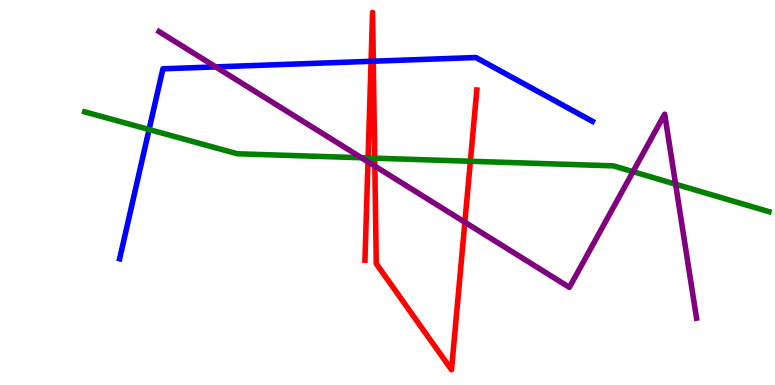[{'lines': ['blue', 'red'], 'intersections': [{'x': 4.79, 'y': 8.41}, {'x': 4.82, 'y': 8.41}]}, {'lines': ['green', 'red'], 'intersections': [{'x': 4.75, 'y': 5.9}, {'x': 4.84, 'y': 5.89}, {'x': 6.07, 'y': 5.81}]}, {'lines': ['purple', 'red'], 'intersections': [{'x': 4.75, 'y': 5.8}, {'x': 4.84, 'y': 5.69}, {'x': 6.0, 'y': 4.23}]}, {'lines': ['blue', 'green'], 'intersections': [{'x': 1.92, 'y': 6.64}]}, {'lines': ['blue', 'purple'], 'intersections': [{'x': 2.78, 'y': 8.26}]}, {'lines': ['green', 'purple'], 'intersections': [{'x': 4.66, 'y': 5.9}, {'x': 8.17, 'y': 5.54}, {'x': 8.72, 'y': 5.22}]}]